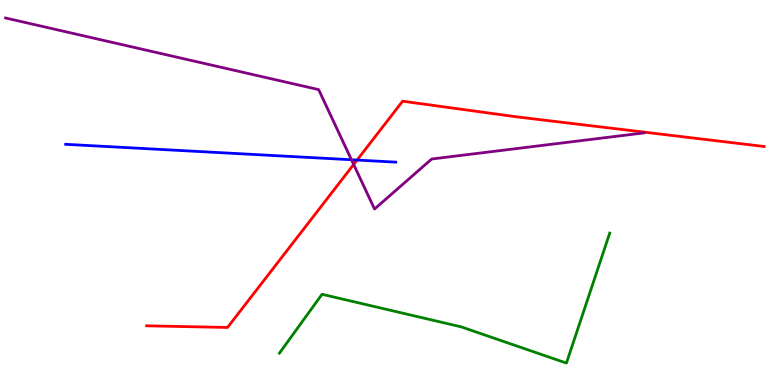[{'lines': ['blue', 'red'], 'intersections': [{'x': 4.61, 'y': 5.84}]}, {'lines': ['green', 'red'], 'intersections': []}, {'lines': ['purple', 'red'], 'intersections': [{'x': 4.56, 'y': 5.73}]}, {'lines': ['blue', 'green'], 'intersections': []}, {'lines': ['blue', 'purple'], 'intersections': [{'x': 4.53, 'y': 5.85}]}, {'lines': ['green', 'purple'], 'intersections': []}]